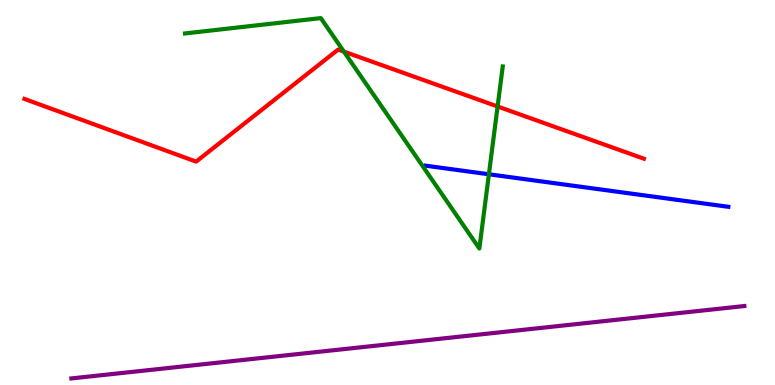[{'lines': ['blue', 'red'], 'intersections': []}, {'lines': ['green', 'red'], 'intersections': [{'x': 4.44, 'y': 8.66}, {'x': 6.42, 'y': 7.23}]}, {'lines': ['purple', 'red'], 'intersections': []}, {'lines': ['blue', 'green'], 'intersections': [{'x': 6.31, 'y': 5.47}]}, {'lines': ['blue', 'purple'], 'intersections': []}, {'lines': ['green', 'purple'], 'intersections': []}]